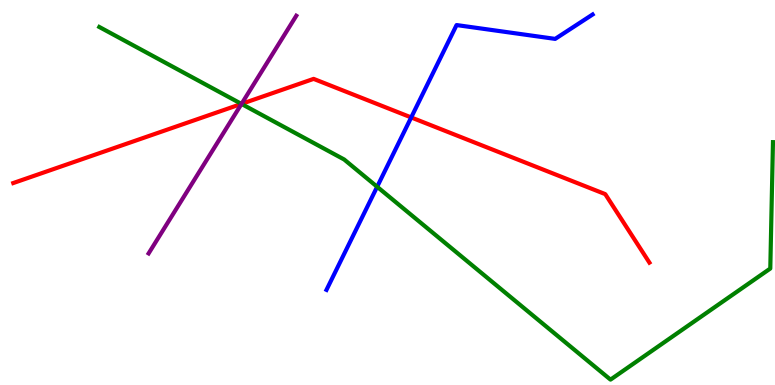[{'lines': ['blue', 'red'], 'intersections': [{'x': 5.31, 'y': 6.95}]}, {'lines': ['green', 'red'], 'intersections': [{'x': 3.12, 'y': 7.3}]}, {'lines': ['purple', 'red'], 'intersections': [{'x': 3.12, 'y': 7.3}]}, {'lines': ['blue', 'green'], 'intersections': [{'x': 4.87, 'y': 5.15}]}, {'lines': ['blue', 'purple'], 'intersections': []}, {'lines': ['green', 'purple'], 'intersections': [{'x': 3.12, 'y': 7.3}]}]